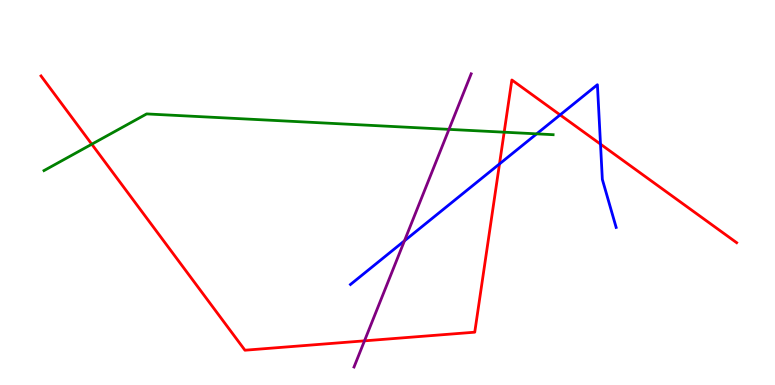[{'lines': ['blue', 'red'], 'intersections': [{'x': 6.45, 'y': 5.74}, {'x': 7.23, 'y': 7.02}, {'x': 7.75, 'y': 6.26}]}, {'lines': ['green', 'red'], 'intersections': [{'x': 1.18, 'y': 6.25}, {'x': 6.51, 'y': 6.57}]}, {'lines': ['purple', 'red'], 'intersections': [{'x': 4.7, 'y': 1.15}]}, {'lines': ['blue', 'green'], 'intersections': [{'x': 6.92, 'y': 6.52}]}, {'lines': ['blue', 'purple'], 'intersections': [{'x': 5.22, 'y': 3.74}]}, {'lines': ['green', 'purple'], 'intersections': [{'x': 5.79, 'y': 6.64}]}]